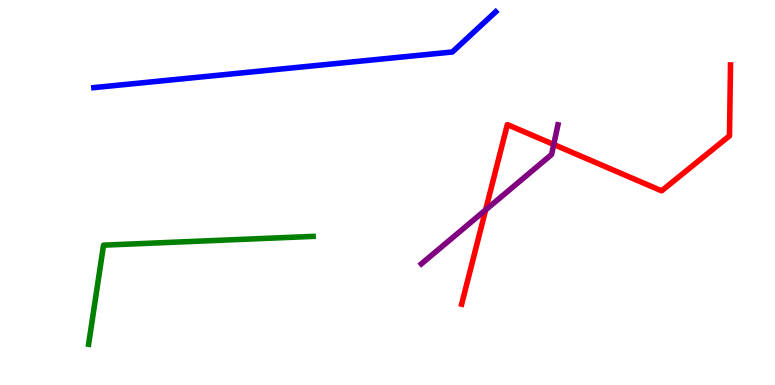[{'lines': ['blue', 'red'], 'intersections': []}, {'lines': ['green', 'red'], 'intersections': []}, {'lines': ['purple', 'red'], 'intersections': [{'x': 6.27, 'y': 4.55}, {'x': 7.15, 'y': 6.25}]}, {'lines': ['blue', 'green'], 'intersections': []}, {'lines': ['blue', 'purple'], 'intersections': []}, {'lines': ['green', 'purple'], 'intersections': []}]